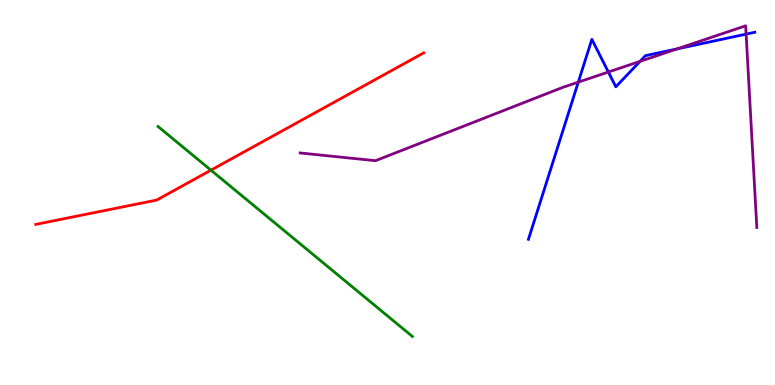[{'lines': ['blue', 'red'], 'intersections': []}, {'lines': ['green', 'red'], 'intersections': [{'x': 2.72, 'y': 5.58}]}, {'lines': ['purple', 'red'], 'intersections': []}, {'lines': ['blue', 'green'], 'intersections': []}, {'lines': ['blue', 'purple'], 'intersections': [{'x': 7.46, 'y': 7.87}, {'x': 7.85, 'y': 8.13}, {'x': 8.26, 'y': 8.41}, {'x': 8.74, 'y': 8.73}, {'x': 9.63, 'y': 9.11}]}, {'lines': ['green', 'purple'], 'intersections': []}]